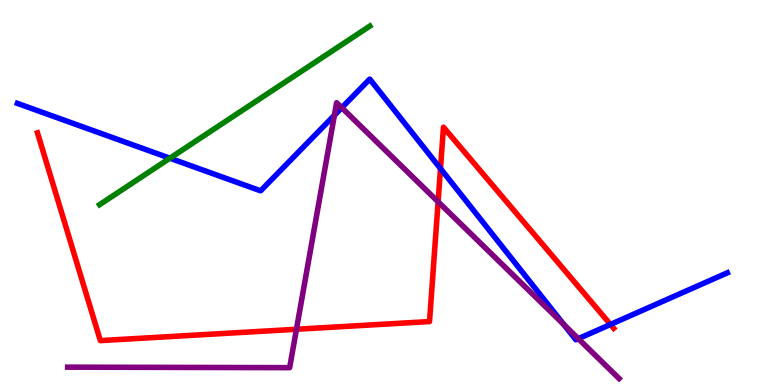[{'lines': ['blue', 'red'], 'intersections': [{'x': 5.68, 'y': 5.62}, {'x': 7.88, 'y': 1.57}]}, {'lines': ['green', 'red'], 'intersections': []}, {'lines': ['purple', 'red'], 'intersections': [{'x': 3.83, 'y': 1.45}, {'x': 5.65, 'y': 4.76}]}, {'lines': ['blue', 'green'], 'intersections': [{'x': 2.19, 'y': 5.89}]}, {'lines': ['blue', 'purple'], 'intersections': [{'x': 4.31, 'y': 7.01}, {'x': 4.41, 'y': 7.2}, {'x': 7.28, 'y': 1.57}, {'x': 7.46, 'y': 1.2}]}, {'lines': ['green', 'purple'], 'intersections': []}]